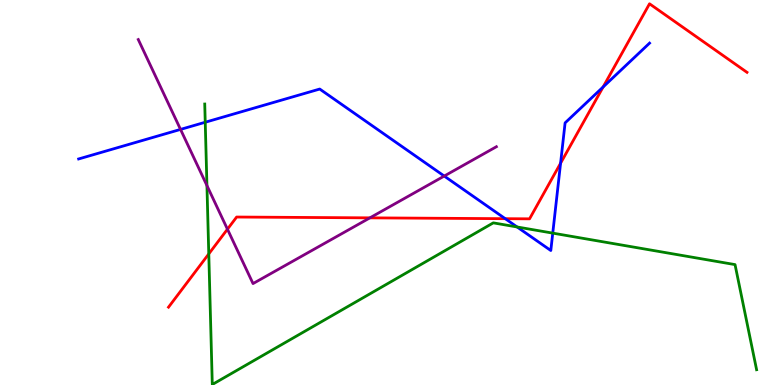[{'lines': ['blue', 'red'], 'intersections': [{'x': 6.52, 'y': 4.32}, {'x': 7.23, 'y': 5.76}, {'x': 7.78, 'y': 7.74}]}, {'lines': ['green', 'red'], 'intersections': [{'x': 2.69, 'y': 3.4}]}, {'lines': ['purple', 'red'], 'intersections': [{'x': 2.93, 'y': 4.05}, {'x': 4.77, 'y': 4.34}]}, {'lines': ['blue', 'green'], 'intersections': [{'x': 2.65, 'y': 6.82}, {'x': 6.67, 'y': 4.1}, {'x': 7.13, 'y': 3.94}]}, {'lines': ['blue', 'purple'], 'intersections': [{'x': 2.33, 'y': 6.64}, {'x': 5.73, 'y': 5.43}]}, {'lines': ['green', 'purple'], 'intersections': [{'x': 2.67, 'y': 5.18}]}]